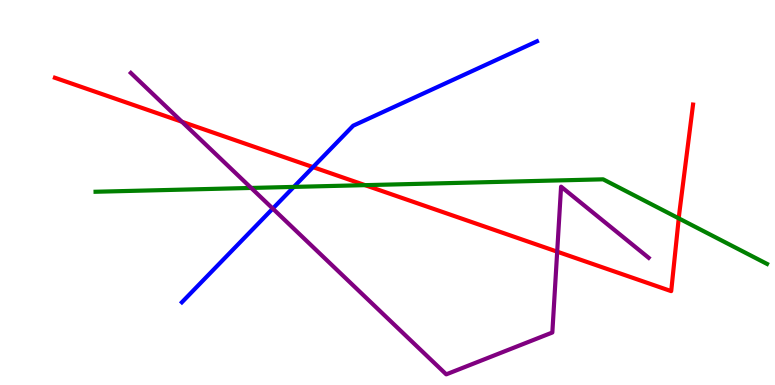[{'lines': ['blue', 'red'], 'intersections': [{'x': 4.04, 'y': 5.66}]}, {'lines': ['green', 'red'], 'intersections': [{'x': 4.71, 'y': 5.19}, {'x': 8.76, 'y': 4.33}]}, {'lines': ['purple', 'red'], 'intersections': [{'x': 2.35, 'y': 6.84}, {'x': 7.19, 'y': 3.46}]}, {'lines': ['blue', 'green'], 'intersections': [{'x': 3.79, 'y': 5.15}]}, {'lines': ['blue', 'purple'], 'intersections': [{'x': 3.52, 'y': 4.58}]}, {'lines': ['green', 'purple'], 'intersections': [{'x': 3.24, 'y': 5.12}]}]